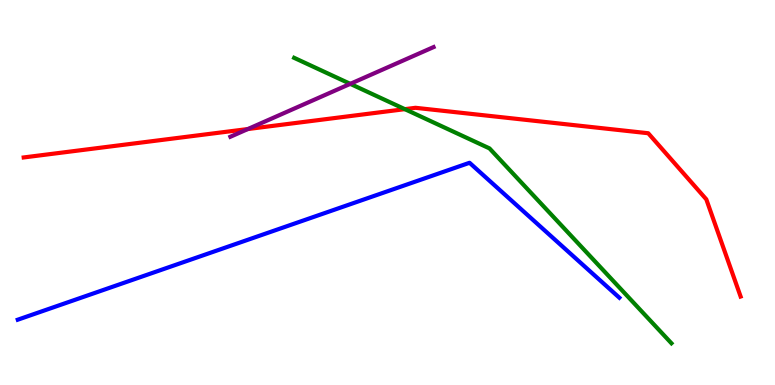[{'lines': ['blue', 'red'], 'intersections': []}, {'lines': ['green', 'red'], 'intersections': [{'x': 5.22, 'y': 7.16}]}, {'lines': ['purple', 'red'], 'intersections': [{'x': 3.2, 'y': 6.65}]}, {'lines': ['blue', 'green'], 'intersections': []}, {'lines': ['blue', 'purple'], 'intersections': []}, {'lines': ['green', 'purple'], 'intersections': [{'x': 4.52, 'y': 7.82}]}]